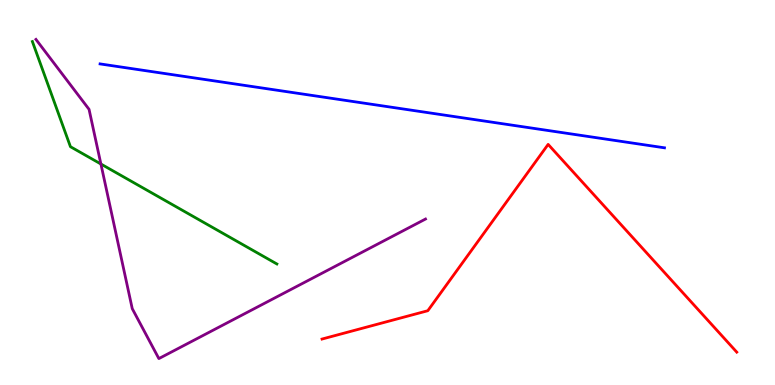[{'lines': ['blue', 'red'], 'intersections': []}, {'lines': ['green', 'red'], 'intersections': []}, {'lines': ['purple', 'red'], 'intersections': []}, {'lines': ['blue', 'green'], 'intersections': []}, {'lines': ['blue', 'purple'], 'intersections': []}, {'lines': ['green', 'purple'], 'intersections': [{'x': 1.3, 'y': 5.74}]}]